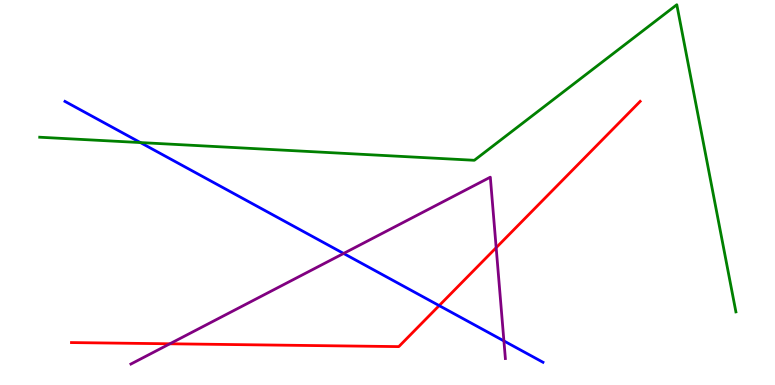[{'lines': ['blue', 'red'], 'intersections': [{'x': 5.67, 'y': 2.06}]}, {'lines': ['green', 'red'], 'intersections': []}, {'lines': ['purple', 'red'], 'intersections': [{'x': 2.19, 'y': 1.07}, {'x': 6.4, 'y': 3.57}]}, {'lines': ['blue', 'green'], 'intersections': [{'x': 1.81, 'y': 6.3}]}, {'lines': ['blue', 'purple'], 'intersections': [{'x': 4.43, 'y': 3.42}, {'x': 6.5, 'y': 1.14}]}, {'lines': ['green', 'purple'], 'intersections': []}]